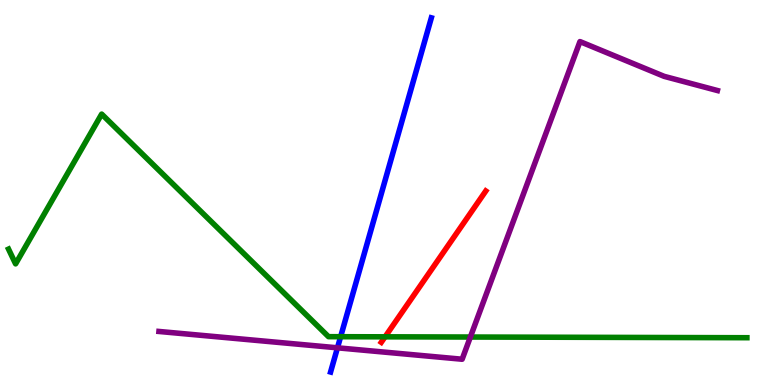[{'lines': ['blue', 'red'], 'intersections': []}, {'lines': ['green', 'red'], 'intersections': [{'x': 4.97, 'y': 1.25}]}, {'lines': ['purple', 'red'], 'intersections': []}, {'lines': ['blue', 'green'], 'intersections': [{'x': 4.4, 'y': 1.25}]}, {'lines': ['blue', 'purple'], 'intersections': [{'x': 4.35, 'y': 0.966}]}, {'lines': ['green', 'purple'], 'intersections': [{'x': 6.07, 'y': 1.25}]}]